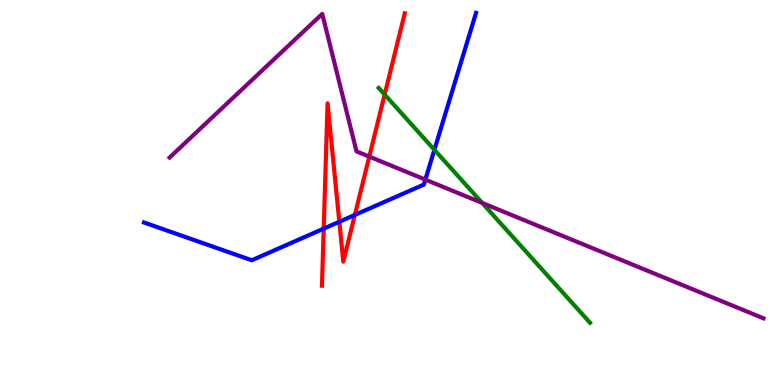[{'lines': ['blue', 'red'], 'intersections': [{'x': 4.18, 'y': 4.06}, {'x': 4.38, 'y': 4.24}, {'x': 4.58, 'y': 4.42}]}, {'lines': ['green', 'red'], 'intersections': [{'x': 4.96, 'y': 7.54}]}, {'lines': ['purple', 'red'], 'intersections': [{'x': 4.76, 'y': 5.93}]}, {'lines': ['blue', 'green'], 'intersections': [{'x': 5.61, 'y': 6.11}]}, {'lines': ['blue', 'purple'], 'intersections': [{'x': 5.49, 'y': 5.33}]}, {'lines': ['green', 'purple'], 'intersections': [{'x': 6.22, 'y': 4.73}]}]